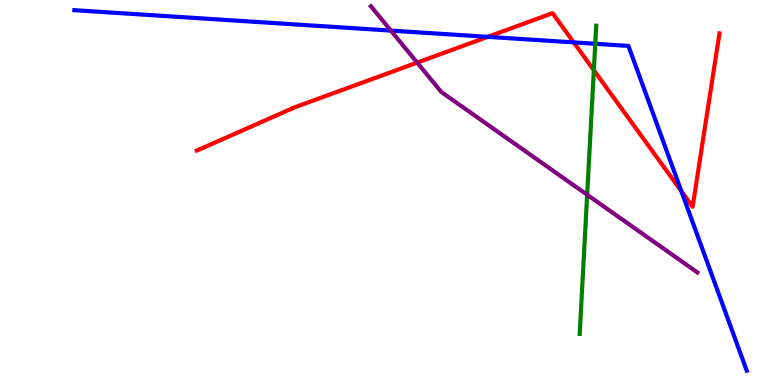[{'lines': ['blue', 'red'], 'intersections': [{'x': 6.29, 'y': 9.04}, {'x': 7.4, 'y': 8.9}, {'x': 8.79, 'y': 5.04}]}, {'lines': ['green', 'red'], 'intersections': [{'x': 7.66, 'y': 8.18}]}, {'lines': ['purple', 'red'], 'intersections': [{'x': 5.38, 'y': 8.37}]}, {'lines': ['blue', 'green'], 'intersections': [{'x': 7.68, 'y': 8.86}]}, {'lines': ['blue', 'purple'], 'intersections': [{'x': 5.04, 'y': 9.21}]}, {'lines': ['green', 'purple'], 'intersections': [{'x': 7.58, 'y': 4.94}]}]